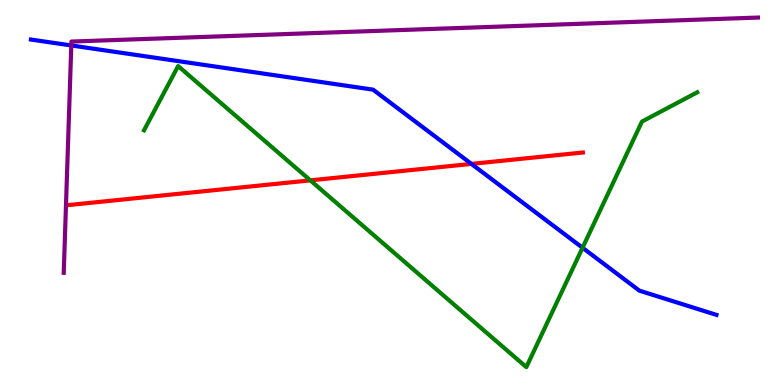[{'lines': ['blue', 'red'], 'intersections': [{'x': 6.08, 'y': 5.74}]}, {'lines': ['green', 'red'], 'intersections': [{'x': 4.0, 'y': 5.32}]}, {'lines': ['purple', 'red'], 'intersections': []}, {'lines': ['blue', 'green'], 'intersections': [{'x': 7.52, 'y': 3.56}]}, {'lines': ['blue', 'purple'], 'intersections': [{'x': 0.92, 'y': 8.82}]}, {'lines': ['green', 'purple'], 'intersections': []}]